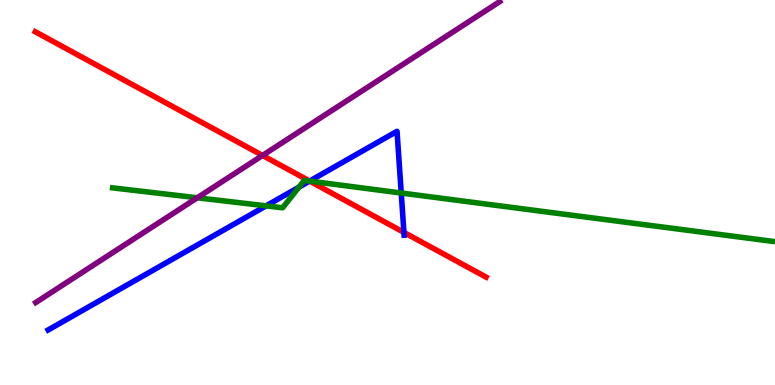[{'lines': ['blue', 'red'], 'intersections': [{'x': 4.0, 'y': 5.3}, {'x': 5.21, 'y': 3.96}]}, {'lines': ['green', 'red'], 'intersections': [{'x': 4.0, 'y': 5.3}]}, {'lines': ['purple', 'red'], 'intersections': [{'x': 3.39, 'y': 5.96}]}, {'lines': ['blue', 'green'], 'intersections': [{'x': 3.43, 'y': 4.65}, {'x': 3.86, 'y': 5.14}, {'x': 3.99, 'y': 5.3}, {'x': 5.18, 'y': 4.99}]}, {'lines': ['blue', 'purple'], 'intersections': []}, {'lines': ['green', 'purple'], 'intersections': [{'x': 2.55, 'y': 4.86}]}]